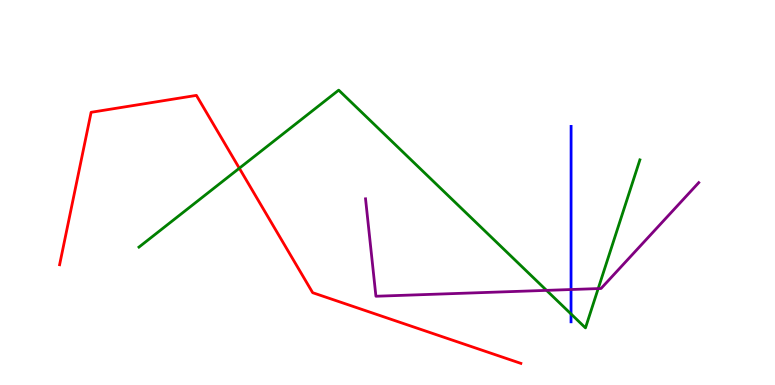[{'lines': ['blue', 'red'], 'intersections': []}, {'lines': ['green', 'red'], 'intersections': [{'x': 3.09, 'y': 5.63}]}, {'lines': ['purple', 'red'], 'intersections': []}, {'lines': ['blue', 'green'], 'intersections': [{'x': 7.37, 'y': 1.85}]}, {'lines': ['blue', 'purple'], 'intersections': [{'x': 7.37, 'y': 2.48}]}, {'lines': ['green', 'purple'], 'intersections': [{'x': 7.05, 'y': 2.46}, {'x': 7.72, 'y': 2.5}]}]